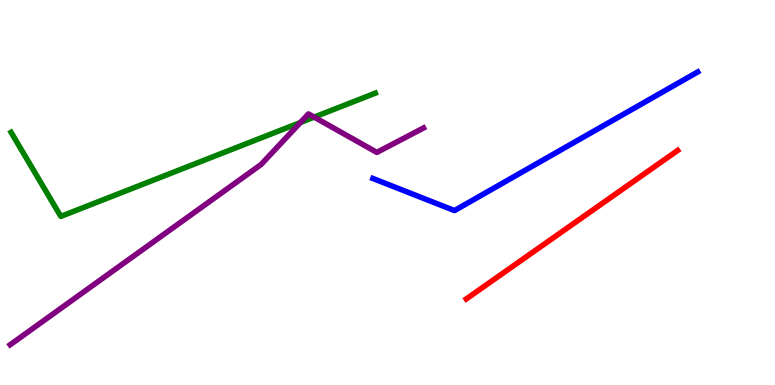[{'lines': ['blue', 'red'], 'intersections': []}, {'lines': ['green', 'red'], 'intersections': []}, {'lines': ['purple', 'red'], 'intersections': []}, {'lines': ['blue', 'green'], 'intersections': []}, {'lines': ['blue', 'purple'], 'intersections': []}, {'lines': ['green', 'purple'], 'intersections': [{'x': 3.88, 'y': 6.82}, {'x': 4.05, 'y': 6.96}]}]